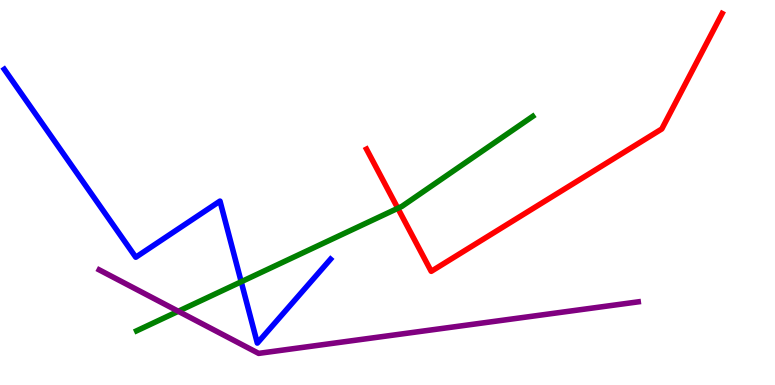[{'lines': ['blue', 'red'], 'intersections': []}, {'lines': ['green', 'red'], 'intersections': [{'x': 5.13, 'y': 4.59}]}, {'lines': ['purple', 'red'], 'intersections': []}, {'lines': ['blue', 'green'], 'intersections': [{'x': 3.11, 'y': 2.68}]}, {'lines': ['blue', 'purple'], 'intersections': []}, {'lines': ['green', 'purple'], 'intersections': [{'x': 2.3, 'y': 1.91}]}]